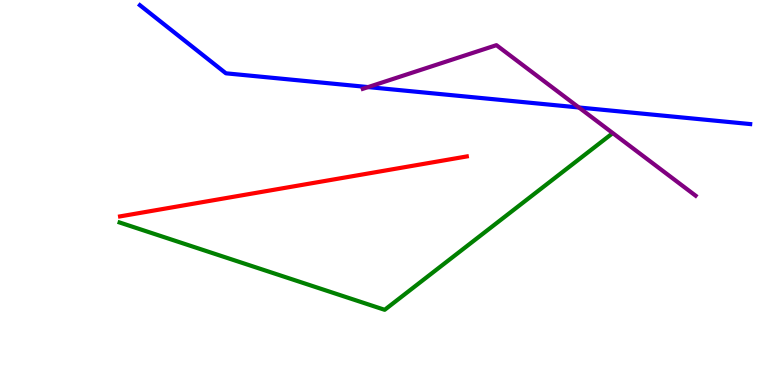[{'lines': ['blue', 'red'], 'intersections': []}, {'lines': ['green', 'red'], 'intersections': []}, {'lines': ['purple', 'red'], 'intersections': []}, {'lines': ['blue', 'green'], 'intersections': []}, {'lines': ['blue', 'purple'], 'intersections': [{'x': 4.75, 'y': 7.74}, {'x': 7.47, 'y': 7.21}]}, {'lines': ['green', 'purple'], 'intersections': []}]